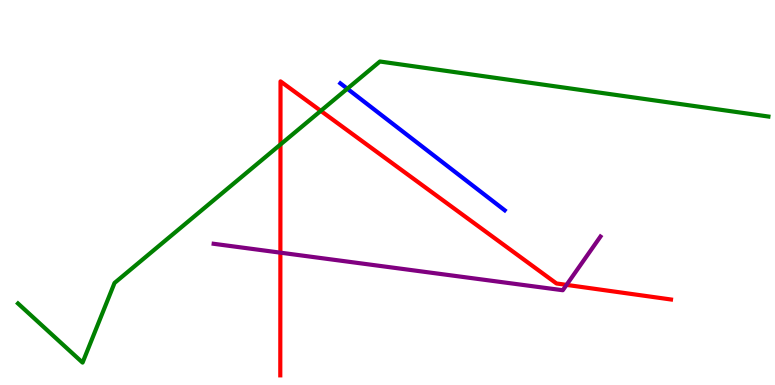[{'lines': ['blue', 'red'], 'intersections': []}, {'lines': ['green', 'red'], 'intersections': [{'x': 3.62, 'y': 6.25}, {'x': 4.14, 'y': 7.12}]}, {'lines': ['purple', 'red'], 'intersections': [{'x': 3.62, 'y': 3.44}, {'x': 7.31, 'y': 2.6}]}, {'lines': ['blue', 'green'], 'intersections': [{'x': 4.48, 'y': 7.7}]}, {'lines': ['blue', 'purple'], 'intersections': []}, {'lines': ['green', 'purple'], 'intersections': []}]